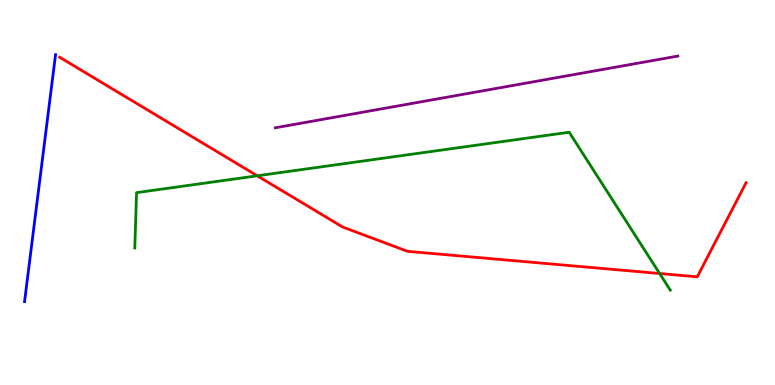[{'lines': ['blue', 'red'], 'intersections': []}, {'lines': ['green', 'red'], 'intersections': [{'x': 3.32, 'y': 5.43}, {'x': 8.51, 'y': 2.9}]}, {'lines': ['purple', 'red'], 'intersections': []}, {'lines': ['blue', 'green'], 'intersections': []}, {'lines': ['blue', 'purple'], 'intersections': []}, {'lines': ['green', 'purple'], 'intersections': []}]